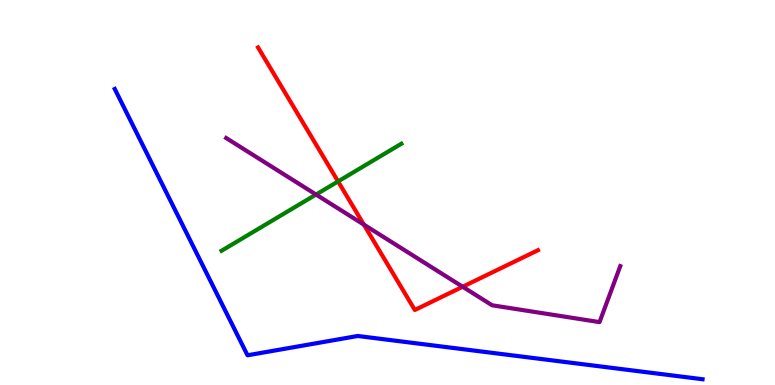[{'lines': ['blue', 'red'], 'intersections': []}, {'lines': ['green', 'red'], 'intersections': [{'x': 4.36, 'y': 5.29}]}, {'lines': ['purple', 'red'], 'intersections': [{'x': 4.69, 'y': 4.17}, {'x': 5.97, 'y': 2.55}]}, {'lines': ['blue', 'green'], 'intersections': []}, {'lines': ['blue', 'purple'], 'intersections': []}, {'lines': ['green', 'purple'], 'intersections': [{'x': 4.08, 'y': 4.95}]}]